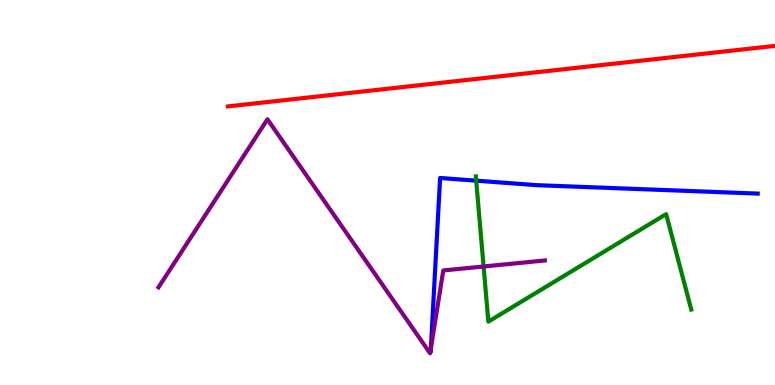[{'lines': ['blue', 'red'], 'intersections': []}, {'lines': ['green', 'red'], 'intersections': []}, {'lines': ['purple', 'red'], 'intersections': []}, {'lines': ['blue', 'green'], 'intersections': [{'x': 6.14, 'y': 5.31}]}, {'lines': ['blue', 'purple'], 'intersections': [{'x': 5.56, 'y': 0.955}]}, {'lines': ['green', 'purple'], 'intersections': [{'x': 6.24, 'y': 3.08}]}]